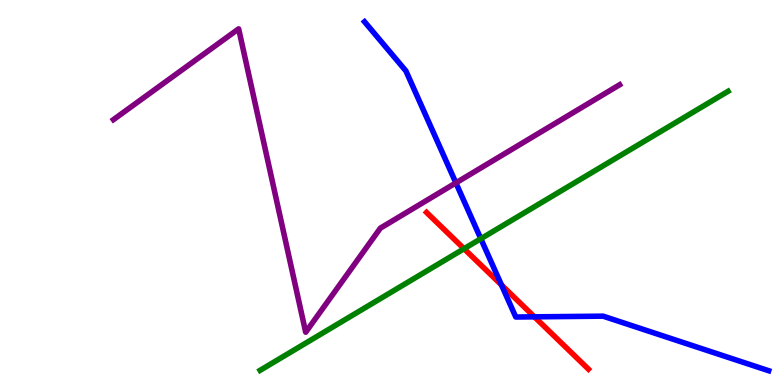[{'lines': ['blue', 'red'], 'intersections': [{'x': 6.47, 'y': 2.6}, {'x': 6.9, 'y': 1.77}]}, {'lines': ['green', 'red'], 'intersections': [{'x': 5.99, 'y': 3.54}]}, {'lines': ['purple', 'red'], 'intersections': []}, {'lines': ['blue', 'green'], 'intersections': [{'x': 6.2, 'y': 3.8}]}, {'lines': ['blue', 'purple'], 'intersections': [{'x': 5.88, 'y': 5.25}]}, {'lines': ['green', 'purple'], 'intersections': []}]